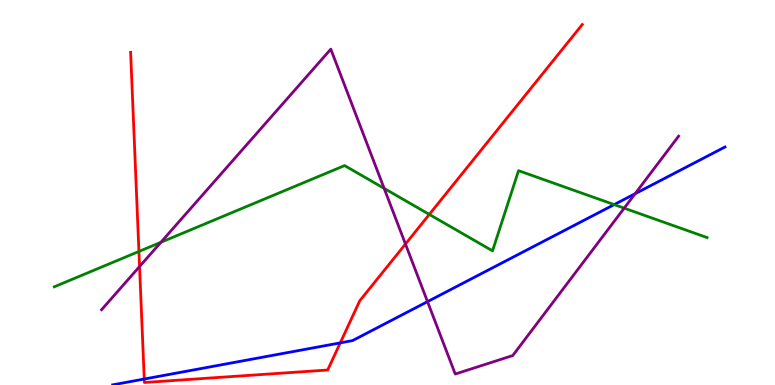[{'lines': ['blue', 'red'], 'intersections': [{'x': 1.86, 'y': 0.155}, {'x': 4.39, 'y': 1.09}]}, {'lines': ['green', 'red'], 'intersections': [{'x': 1.79, 'y': 3.47}, {'x': 5.54, 'y': 4.43}]}, {'lines': ['purple', 'red'], 'intersections': [{'x': 1.8, 'y': 3.08}, {'x': 5.23, 'y': 3.66}]}, {'lines': ['blue', 'green'], 'intersections': [{'x': 7.92, 'y': 4.69}]}, {'lines': ['blue', 'purple'], 'intersections': [{'x': 5.52, 'y': 2.17}, {'x': 8.19, 'y': 4.97}]}, {'lines': ['green', 'purple'], 'intersections': [{'x': 2.08, 'y': 3.71}, {'x': 4.96, 'y': 5.11}, {'x': 8.05, 'y': 4.59}]}]